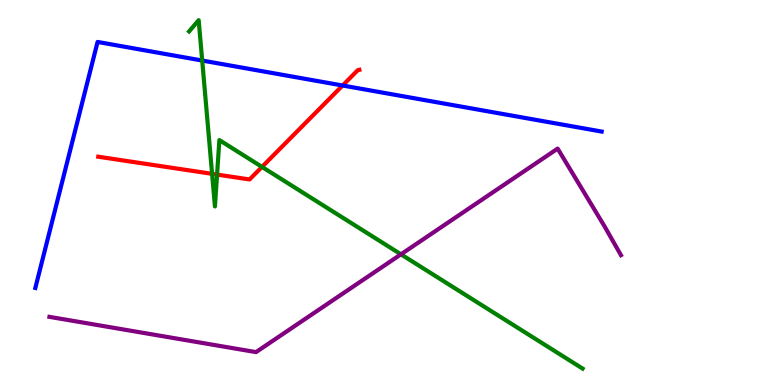[{'lines': ['blue', 'red'], 'intersections': [{'x': 4.42, 'y': 7.78}]}, {'lines': ['green', 'red'], 'intersections': [{'x': 2.74, 'y': 5.48}, {'x': 2.8, 'y': 5.47}, {'x': 3.38, 'y': 5.66}]}, {'lines': ['purple', 'red'], 'intersections': []}, {'lines': ['blue', 'green'], 'intersections': [{'x': 2.61, 'y': 8.43}]}, {'lines': ['blue', 'purple'], 'intersections': []}, {'lines': ['green', 'purple'], 'intersections': [{'x': 5.17, 'y': 3.39}]}]